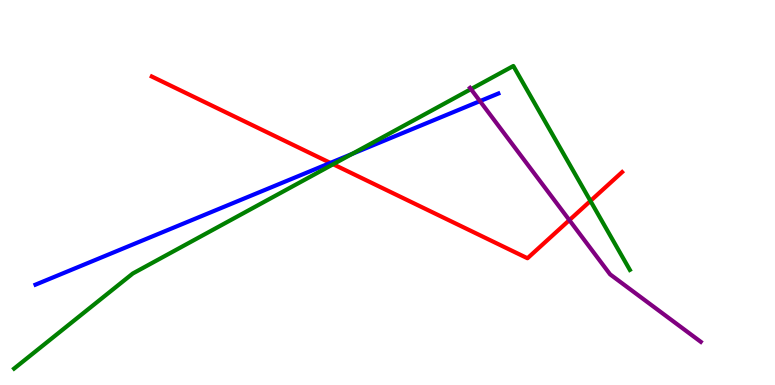[{'lines': ['blue', 'red'], 'intersections': [{'x': 4.26, 'y': 5.77}]}, {'lines': ['green', 'red'], 'intersections': [{'x': 4.3, 'y': 5.73}, {'x': 7.62, 'y': 4.78}]}, {'lines': ['purple', 'red'], 'intersections': [{'x': 7.35, 'y': 4.28}]}, {'lines': ['blue', 'green'], 'intersections': [{'x': 4.54, 'y': 6.0}]}, {'lines': ['blue', 'purple'], 'intersections': [{'x': 6.19, 'y': 7.37}]}, {'lines': ['green', 'purple'], 'intersections': [{'x': 6.08, 'y': 7.69}]}]